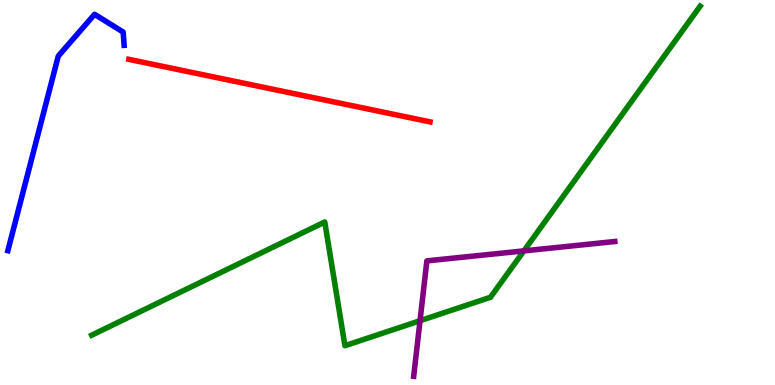[{'lines': ['blue', 'red'], 'intersections': []}, {'lines': ['green', 'red'], 'intersections': []}, {'lines': ['purple', 'red'], 'intersections': []}, {'lines': ['blue', 'green'], 'intersections': []}, {'lines': ['blue', 'purple'], 'intersections': []}, {'lines': ['green', 'purple'], 'intersections': [{'x': 5.42, 'y': 1.67}, {'x': 6.76, 'y': 3.48}]}]